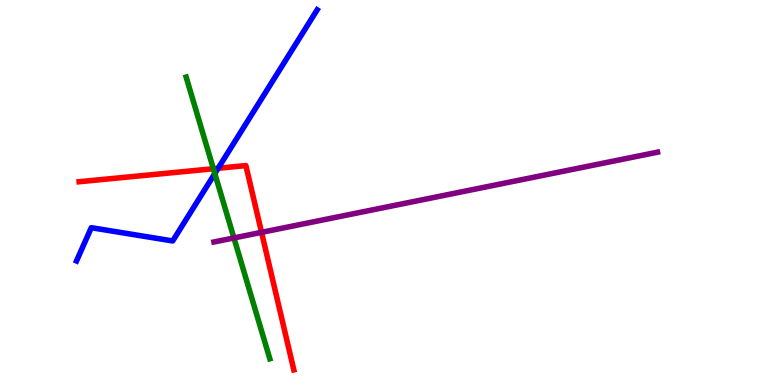[{'lines': ['blue', 'red'], 'intersections': [{'x': 2.81, 'y': 5.63}]}, {'lines': ['green', 'red'], 'intersections': [{'x': 2.75, 'y': 5.62}]}, {'lines': ['purple', 'red'], 'intersections': [{'x': 3.37, 'y': 3.96}]}, {'lines': ['blue', 'green'], 'intersections': [{'x': 2.77, 'y': 5.49}]}, {'lines': ['blue', 'purple'], 'intersections': []}, {'lines': ['green', 'purple'], 'intersections': [{'x': 3.02, 'y': 3.82}]}]